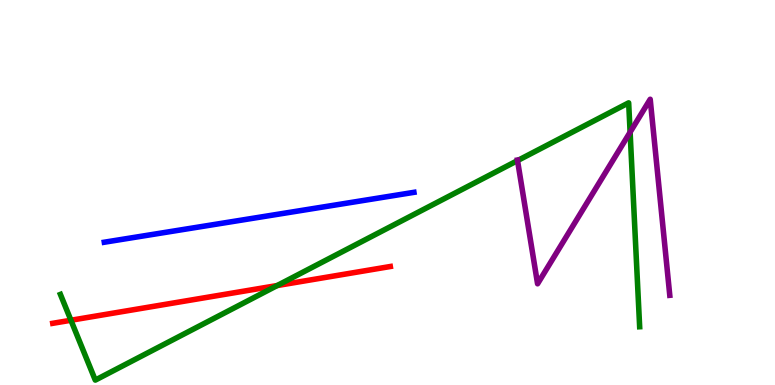[{'lines': ['blue', 'red'], 'intersections': []}, {'lines': ['green', 'red'], 'intersections': [{'x': 0.915, 'y': 1.68}, {'x': 3.58, 'y': 2.58}]}, {'lines': ['purple', 'red'], 'intersections': []}, {'lines': ['blue', 'green'], 'intersections': []}, {'lines': ['blue', 'purple'], 'intersections': []}, {'lines': ['green', 'purple'], 'intersections': [{'x': 6.68, 'y': 5.83}, {'x': 8.13, 'y': 6.57}]}]